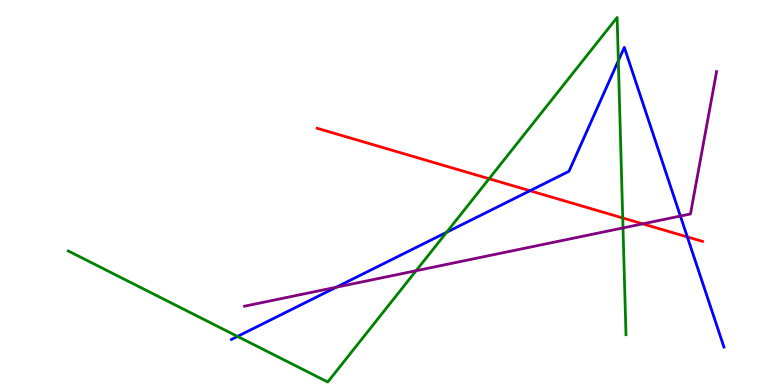[{'lines': ['blue', 'red'], 'intersections': [{'x': 6.84, 'y': 5.05}, {'x': 8.87, 'y': 3.85}]}, {'lines': ['green', 'red'], 'intersections': [{'x': 6.31, 'y': 5.36}, {'x': 8.04, 'y': 4.34}]}, {'lines': ['purple', 'red'], 'intersections': [{'x': 8.29, 'y': 4.19}]}, {'lines': ['blue', 'green'], 'intersections': [{'x': 3.06, 'y': 1.26}, {'x': 5.76, 'y': 3.97}, {'x': 7.98, 'y': 8.42}]}, {'lines': ['blue', 'purple'], 'intersections': [{'x': 4.34, 'y': 2.54}, {'x': 8.78, 'y': 4.39}]}, {'lines': ['green', 'purple'], 'intersections': [{'x': 5.37, 'y': 2.97}, {'x': 8.04, 'y': 4.08}]}]